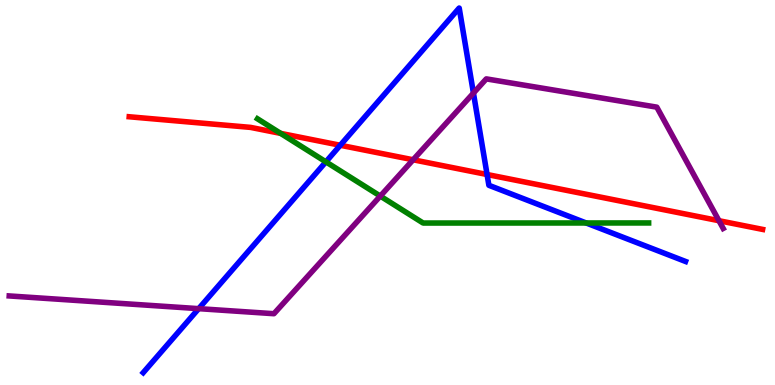[{'lines': ['blue', 'red'], 'intersections': [{'x': 4.39, 'y': 6.23}, {'x': 6.28, 'y': 5.47}]}, {'lines': ['green', 'red'], 'intersections': [{'x': 3.62, 'y': 6.54}]}, {'lines': ['purple', 'red'], 'intersections': [{'x': 5.33, 'y': 5.85}, {'x': 9.28, 'y': 4.27}]}, {'lines': ['blue', 'green'], 'intersections': [{'x': 4.21, 'y': 5.8}, {'x': 7.56, 'y': 4.21}]}, {'lines': ['blue', 'purple'], 'intersections': [{'x': 2.56, 'y': 1.98}, {'x': 6.11, 'y': 7.58}]}, {'lines': ['green', 'purple'], 'intersections': [{'x': 4.91, 'y': 4.91}]}]